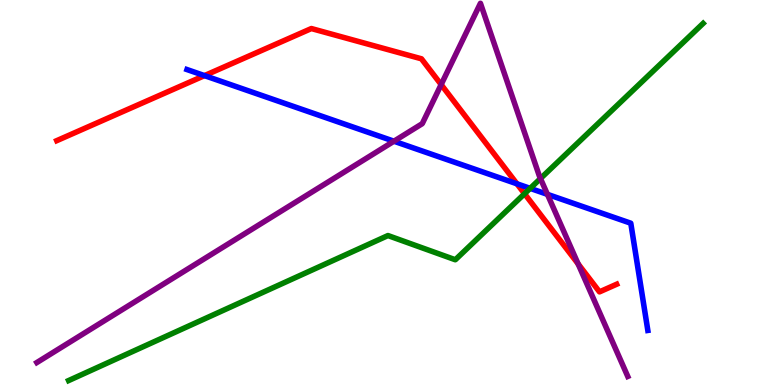[{'lines': ['blue', 'red'], 'intersections': [{'x': 2.64, 'y': 8.04}, {'x': 6.67, 'y': 5.23}]}, {'lines': ['green', 'red'], 'intersections': [{'x': 6.77, 'y': 4.97}]}, {'lines': ['purple', 'red'], 'intersections': [{'x': 5.69, 'y': 7.8}, {'x': 7.46, 'y': 3.15}]}, {'lines': ['blue', 'green'], 'intersections': [{'x': 6.84, 'y': 5.11}]}, {'lines': ['blue', 'purple'], 'intersections': [{'x': 5.08, 'y': 6.33}, {'x': 7.06, 'y': 4.95}]}, {'lines': ['green', 'purple'], 'intersections': [{'x': 6.97, 'y': 5.36}]}]